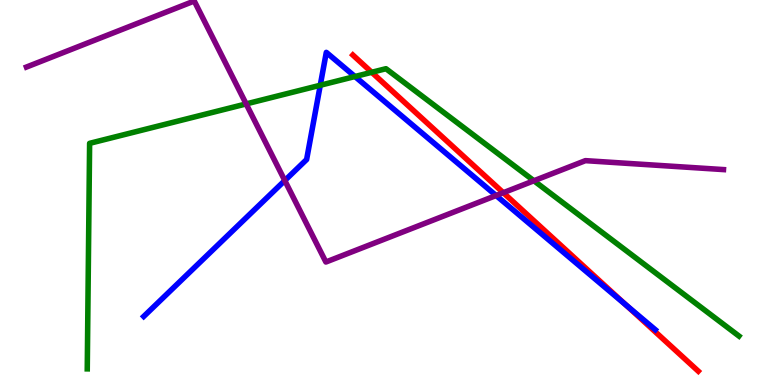[{'lines': ['blue', 'red'], 'intersections': [{'x': 8.08, 'y': 2.08}]}, {'lines': ['green', 'red'], 'intersections': [{'x': 4.8, 'y': 8.12}]}, {'lines': ['purple', 'red'], 'intersections': [{'x': 6.49, 'y': 4.99}]}, {'lines': ['blue', 'green'], 'intersections': [{'x': 4.13, 'y': 7.79}, {'x': 4.58, 'y': 8.01}]}, {'lines': ['blue', 'purple'], 'intersections': [{'x': 3.67, 'y': 5.31}, {'x': 6.4, 'y': 4.92}]}, {'lines': ['green', 'purple'], 'intersections': [{'x': 3.18, 'y': 7.3}, {'x': 6.89, 'y': 5.3}]}]